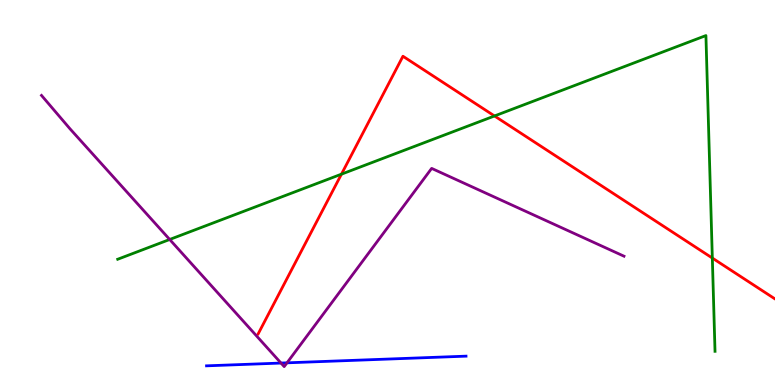[{'lines': ['blue', 'red'], 'intersections': []}, {'lines': ['green', 'red'], 'intersections': [{'x': 4.41, 'y': 5.48}, {'x': 6.38, 'y': 6.99}, {'x': 9.19, 'y': 3.3}]}, {'lines': ['purple', 'red'], 'intersections': []}, {'lines': ['blue', 'green'], 'intersections': []}, {'lines': ['blue', 'purple'], 'intersections': [{'x': 3.63, 'y': 0.57}, {'x': 3.7, 'y': 0.576}]}, {'lines': ['green', 'purple'], 'intersections': [{'x': 2.19, 'y': 3.78}]}]